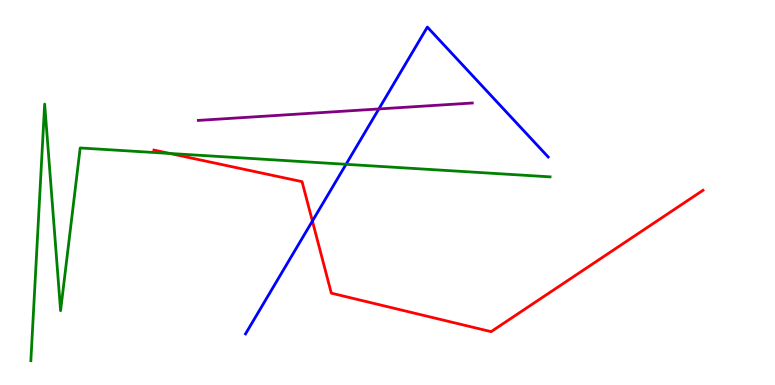[{'lines': ['blue', 'red'], 'intersections': [{'x': 4.03, 'y': 4.26}]}, {'lines': ['green', 'red'], 'intersections': [{'x': 2.19, 'y': 6.01}]}, {'lines': ['purple', 'red'], 'intersections': []}, {'lines': ['blue', 'green'], 'intersections': [{'x': 4.46, 'y': 5.73}]}, {'lines': ['blue', 'purple'], 'intersections': [{'x': 4.89, 'y': 7.17}]}, {'lines': ['green', 'purple'], 'intersections': []}]